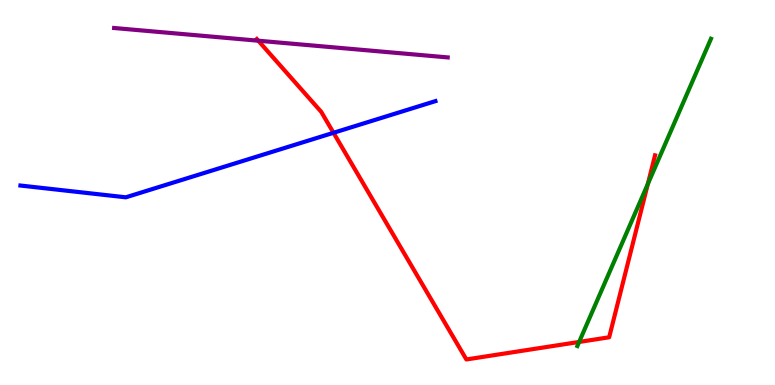[{'lines': ['blue', 'red'], 'intersections': [{'x': 4.3, 'y': 6.55}]}, {'lines': ['green', 'red'], 'intersections': [{'x': 7.47, 'y': 1.12}, {'x': 8.36, 'y': 5.22}]}, {'lines': ['purple', 'red'], 'intersections': [{'x': 3.33, 'y': 8.94}]}, {'lines': ['blue', 'green'], 'intersections': []}, {'lines': ['blue', 'purple'], 'intersections': []}, {'lines': ['green', 'purple'], 'intersections': []}]